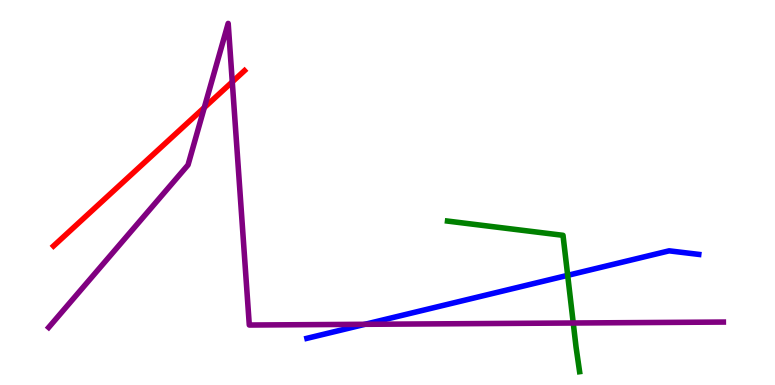[{'lines': ['blue', 'red'], 'intersections': []}, {'lines': ['green', 'red'], 'intersections': []}, {'lines': ['purple', 'red'], 'intersections': [{'x': 2.64, 'y': 7.21}, {'x': 3.0, 'y': 7.87}]}, {'lines': ['blue', 'green'], 'intersections': [{'x': 7.32, 'y': 2.85}]}, {'lines': ['blue', 'purple'], 'intersections': [{'x': 4.71, 'y': 1.58}]}, {'lines': ['green', 'purple'], 'intersections': [{'x': 7.4, 'y': 1.61}]}]